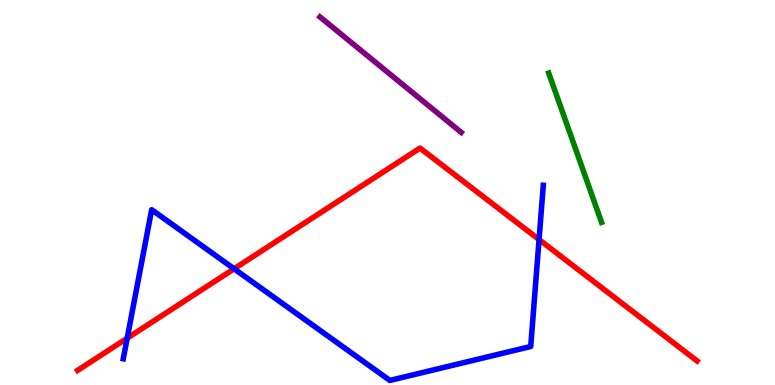[{'lines': ['blue', 'red'], 'intersections': [{'x': 1.64, 'y': 1.22}, {'x': 3.02, 'y': 3.02}, {'x': 6.96, 'y': 3.78}]}, {'lines': ['green', 'red'], 'intersections': []}, {'lines': ['purple', 'red'], 'intersections': []}, {'lines': ['blue', 'green'], 'intersections': []}, {'lines': ['blue', 'purple'], 'intersections': []}, {'lines': ['green', 'purple'], 'intersections': []}]